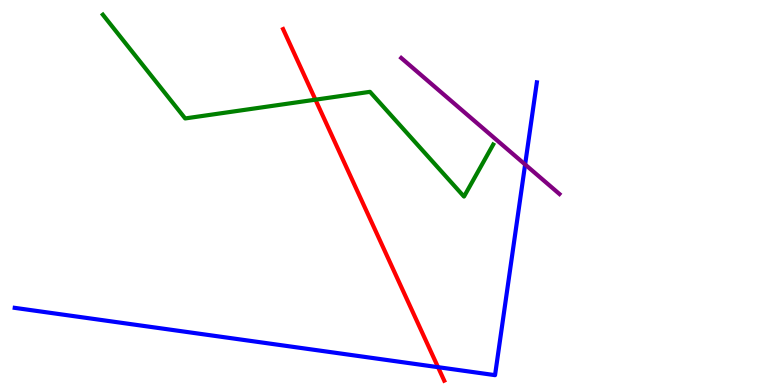[{'lines': ['blue', 'red'], 'intersections': [{'x': 5.65, 'y': 0.463}]}, {'lines': ['green', 'red'], 'intersections': [{'x': 4.07, 'y': 7.41}]}, {'lines': ['purple', 'red'], 'intersections': []}, {'lines': ['blue', 'green'], 'intersections': []}, {'lines': ['blue', 'purple'], 'intersections': [{'x': 6.78, 'y': 5.73}]}, {'lines': ['green', 'purple'], 'intersections': []}]